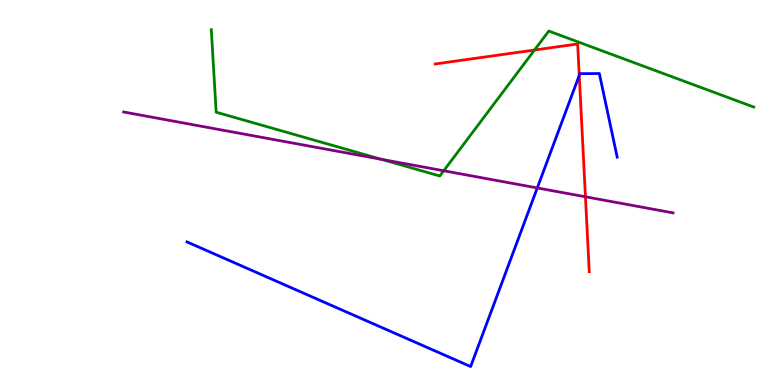[{'lines': ['blue', 'red'], 'intersections': [{'x': 7.47, 'y': 8.04}]}, {'lines': ['green', 'red'], 'intersections': [{'x': 6.9, 'y': 8.7}]}, {'lines': ['purple', 'red'], 'intersections': [{'x': 7.55, 'y': 4.89}]}, {'lines': ['blue', 'green'], 'intersections': []}, {'lines': ['blue', 'purple'], 'intersections': [{'x': 6.93, 'y': 5.12}]}, {'lines': ['green', 'purple'], 'intersections': [{'x': 4.92, 'y': 5.86}, {'x': 5.73, 'y': 5.56}]}]